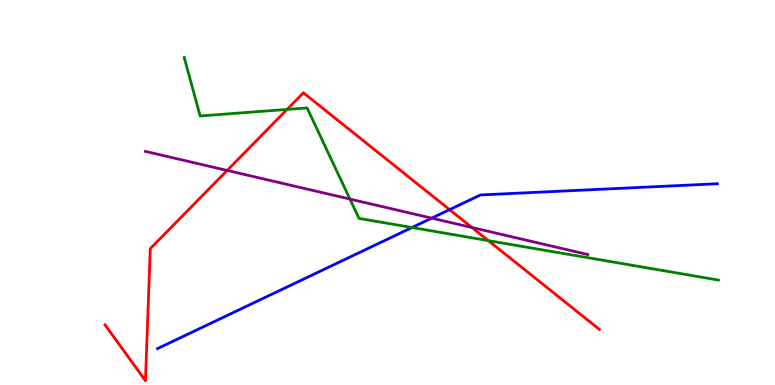[{'lines': ['blue', 'red'], 'intersections': [{'x': 5.8, 'y': 4.55}]}, {'lines': ['green', 'red'], 'intersections': [{'x': 3.7, 'y': 7.16}, {'x': 6.3, 'y': 3.75}]}, {'lines': ['purple', 'red'], 'intersections': [{'x': 2.93, 'y': 5.57}, {'x': 6.09, 'y': 4.09}]}, {'lines': ['blue', 'green'], 'intersections': [{'x': 5.32, 'y': 4.09}]}, {'lines': ['blue', 'purple'], 'intersections': [{'x': 5.57, 'y': 4.33}]}, {'lines': ['green', 'purple'], 'intersections': [{'x': 4.52, 'y': 4.83}]}]